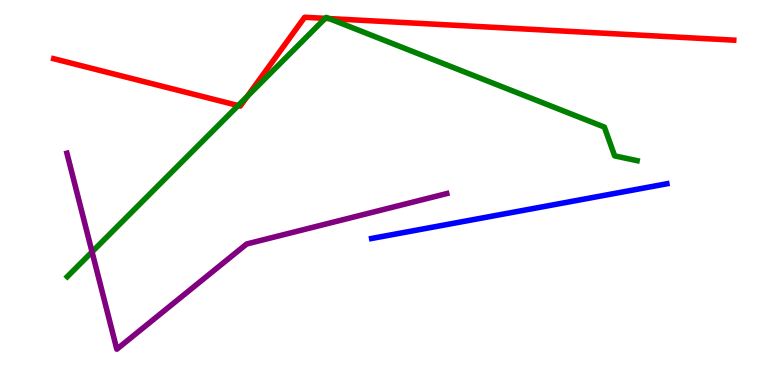[{'lines': ['blue', 'red'], 'intersections': []}, {'lines': ['green', 'red'], 'intersections': [{'x': 3.07, 'y': 7.26}, {'x': 3.19, 'y': 7.49}, {'x': 4.2, 'y': 9.52}, {'x': 4.25, 'y': 9.52}]}, {'lines': ['purple', 'red'], 'intersections': []}, {'lines': ['blue', 'green'], 'intersections': []}, {'lines': ['blue', 'purple'], 'intersections': []}, {'lines': ['green', 'purple'], 'intersections': [{'x': 1.19, 'y': 3.46}]}]